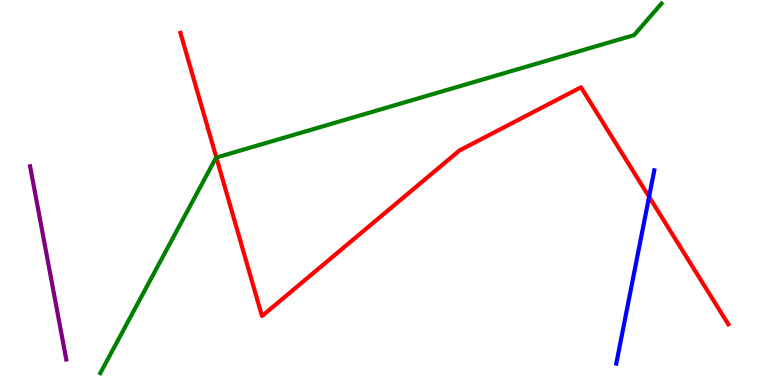[{'lines': ['blue', 'red'], 'intersections': [{'x': 8.38, 'y': 4.89}]}, {'lines': ['green', 'red'], 'intersections': [{'x': 2.79, 'y': 5.91}]}, {'lines': ['purple', 'red'], 'intersections': []}, {'lines': ['blue', 'green'], 'intersections': []}, {'lines': ['blue', 'purple'], 'intersections': []}, {'lines': ['green', 'purple'], 'intersections': []}]